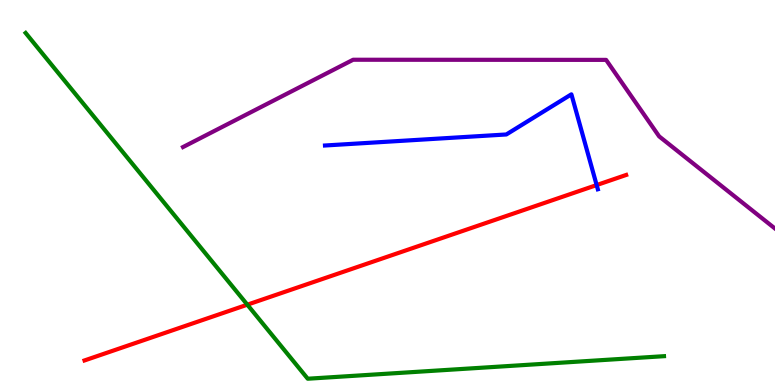[{'lines': ['blue', 'red'], 'intersections': [{'x': 7.7, 'y': 5.19}]}, {'lines': ['green', 'red'], 'intersections': [{'x': 3.19, 'y': 2.09}]}, {'lines': ['purple', 'red'], 'intersections': []}, {'lines': ['blue', 'green'], 'intersections': []}, {'lines': ['blue', 'purple'], 'intersections': []}, {'lines': ['green', 'purple'], 'intersections': []}]